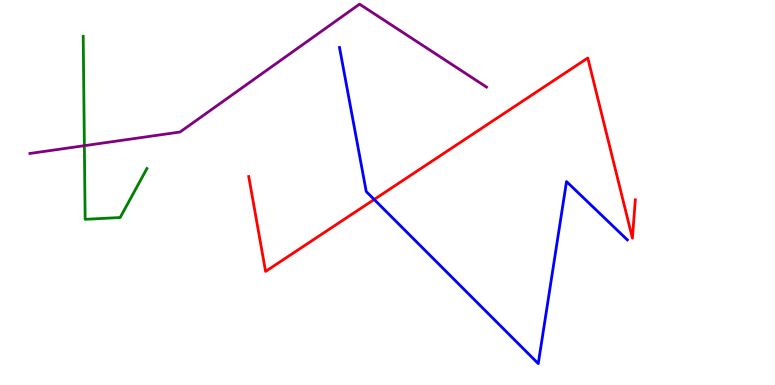[{'lines': ['blue', 'red'], 'intersections': [{'x': 4.83, 'y': 4.82}]}, {'lines': ['green', 'red'], 'intersections': []}, {'lines': ['purple', 'red'], 'intersections': []}, {'lines': ['blue', 'green'], 'intersections': []}, {'lines': ['blue', 'purple'], 'intersections': []}, {'lines': ['green', 'purple'], 'intersections': [{'x': 1.09, 'y': 6.22}]}]